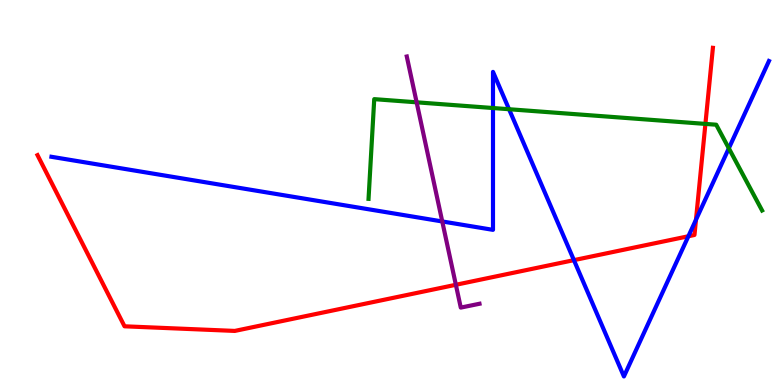[{'lines': ['blue', 'red'], 'intersections': [{'x': 7.41, 'y': 3.24}, {'x': 8.88, 'y': 3.86}, {'x': 8.98, 'y': 4.29}]}, {'lines': ['green', 'red'], 'intersections': [{'x': 9.1, 'y': 6.78}]}, {'lines': ['purple', 'red'], 'intersections': [{'x': 5.88, 'y': 2.6}]}, {'lines': ['blue', 'green'], 'intersections': [{'x': 6.36, 'y': 7.19}, {'x': 6.57, 'y': 7.16}, {'x': 9.4, 'y': 6.15}]}, {'lines': ['blue', 'purple'], 'intersections': [{'x': 5.71, 'y': 4.25}]}, {'lines': ['green', 'purple'], 'intersections': [{'x': 5.38, 'y': 7.34}]}]